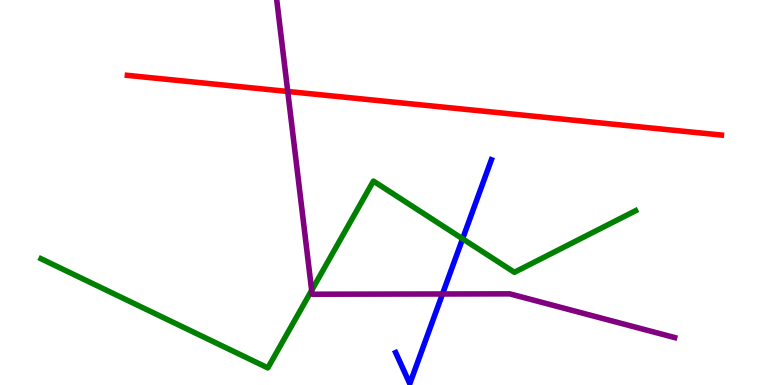[{'lines': ['blue', 'red'], 'intersections': []}, {'lines': ['green', 'red'], 'intersections': []}, {'lines': ['purple', 'red'], 'intersections': [{'x': 3.71, 'y': 7.62}]}, {'lines': ['blue', 'green'], 'intersections': [{'x': 5.97, 'y': 3.8}]}, {'lines': ['blue', 'purple'], 'intersections': [{'x': 5.71, 'y': 2.36}]}, {'lines': ['green', 'purple'], 'intersections': [{'x': 4.02, 'y': 2.46}]}]